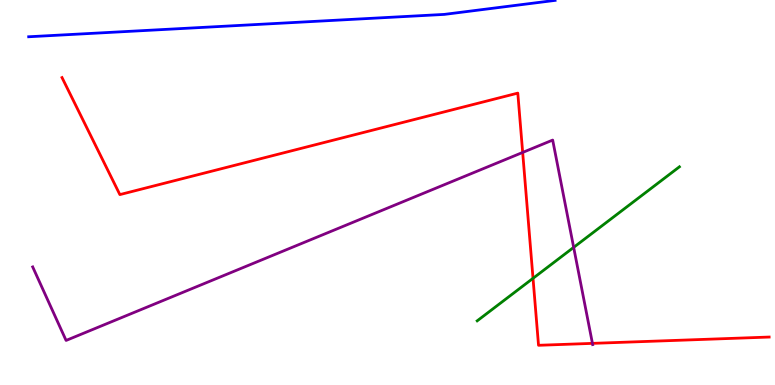[{'lines': ['blue', 'red'], 'intersections': []}, {'lines': ['green', 'red'], 'intersections': [{'x': 6.88, 'y': 2.77}]}, {'lines': ['purple', 'red'], 'intersections': [{'x': 6.74, 'y': 6.04}, {'x': 7.64, 'y': 1.08}]}, {'lines': ['blue', 'green'], 'intersections': []}, {'lines': ['blue', 'purple'], 'intersections': []}, {'lines': ['green', 'purple'], 'intersections': [{'x': 7.4, 'y': 3.57}]}]